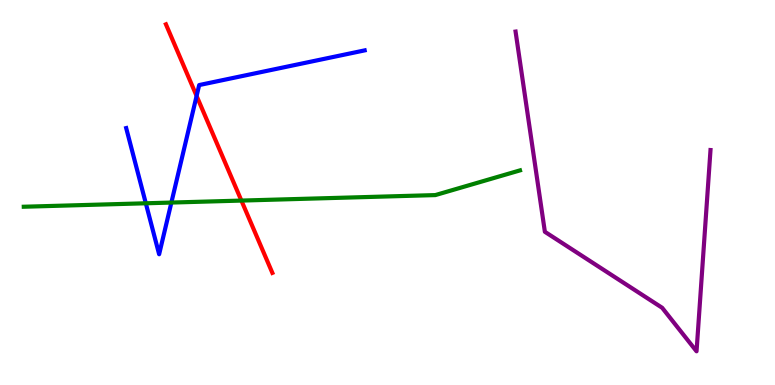[{'lines': ['blue', 'red'], 'intersections': [{'x': 2.54, 'y': 7.51}]}, {'lines': ['green', 'red'], 'intersections': [{'x': 3.11, 'y': 4.79}]}, {'lines': ['purple', 'red'], 'intersections': []}, {'lines': ['blue', 'green'], 'intersections': [{'x': 1.88, 'y': 4.72}, {'x': 2.21, 'y': 4.74}]}, {'lines': ['blue', 'purple'], 'intersections': []}, {'lines': ['green', 'purple'], 'intersections': []}]